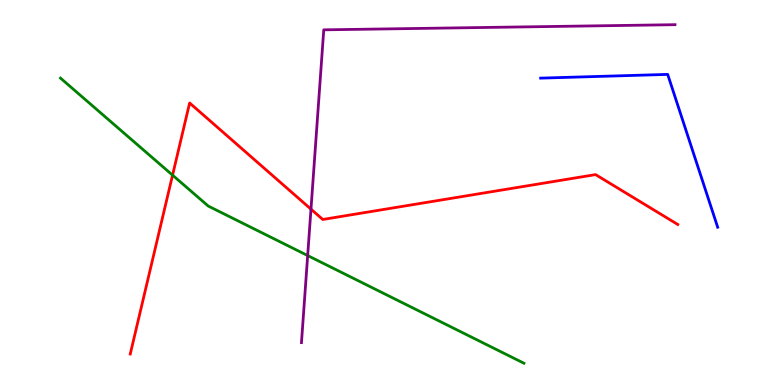[{'lines': ['blue', 'red'], 'intersections': []}, {'lines': ['green', 'red'], 'intersections': [{'x': 2.23, 'y': 5.45}]}, {'lines': ['purple', 'red'], 'intersections': [{'x': 4.01, 'y': 4.57}]}, {'lines': ['blue', 'green'], 'intersections': []}, {'lines': ['blue', 'purple'], 'intersections': []}, {'lines': ['green', 'purple'], 'intersections': [{'x': 3.97, 'y': 3.36}]}]